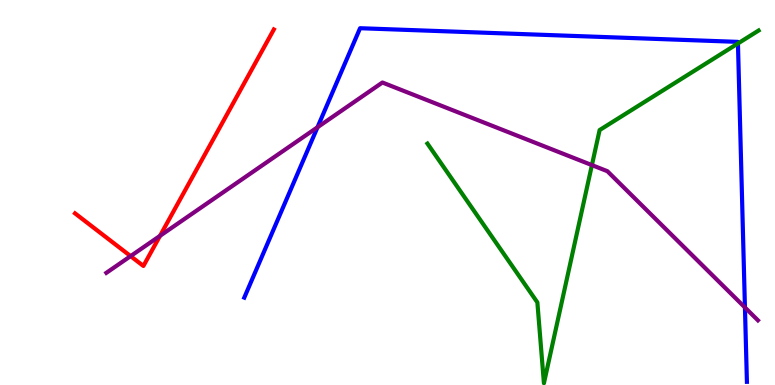[{'lines': ['blue', 'red'], 'intersections': []}, {'lines': ['green', 'red'], 'intersections': []}, {'lines': ['purple', 'red'], 'intersections': [{'x': 1.69, 'y': 3.35}, {'x': 2.06, 'y': 3.87}]}, {'lines': ['blue', 'green'], 'intersections': [{'x': 9.52, 'y': 8.87}]}, {'lines': ['blue', 'purple'], 'intersections': [{'x': 4.1, 'y': 6.69}, {'x': 9.61, 'y': 2.01}]}, {'lines': ['green', 'purple'], 'intersections': [{'x': 7.64, 'y': 5.71}]}]